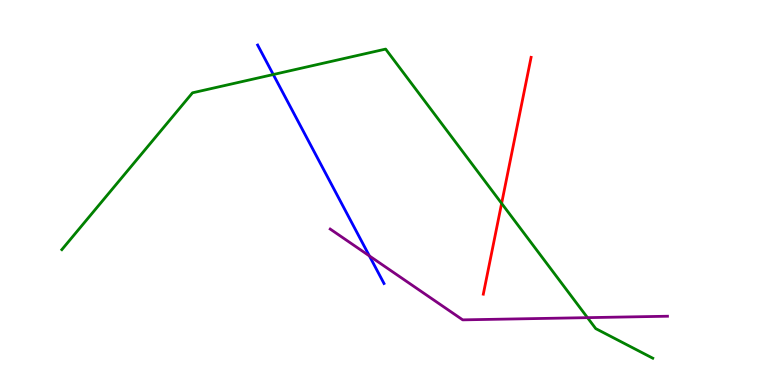[{'lines': ['blue', 'red'], 'intersections': []}, {'lines': ['green', 'red'], 'intersections': [{'x': 6.47, 'y': 4.72}]}, {'lines': ['purple', 'red'], 'intersections': []}, {'lines': ['blue', 'green'], 'intersections': [{'x': 3.53, 'y': 8.06}]}, {'lines': ['blue', 'purple'], 'intersections': [{'x': 4.77, 'y': 3.35}]}, {'lines': ['green', 'purple'], 'intersections': [{'x': 7.58, 'y': 1.75}]}]